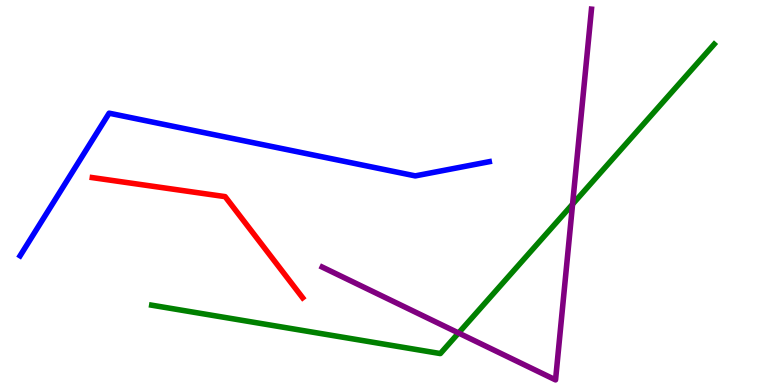[{'lines': ['blue', 'red'], 'intersections': []}, {'lines': ['green', 'red'], 'intersections': []}, {'lines': ['purple', 'red'], 'intersections': []}, {'lines': ['blue', 'green'], 'intersections': []}, {'lines': ['blue', 'purple'], 'intersections': []}, {'lines': ['green', 'purple'], 'intersections': [{'x': 5.92, 'y': 1.35}, {'x': 7.39, 'y': 4.7}]}]